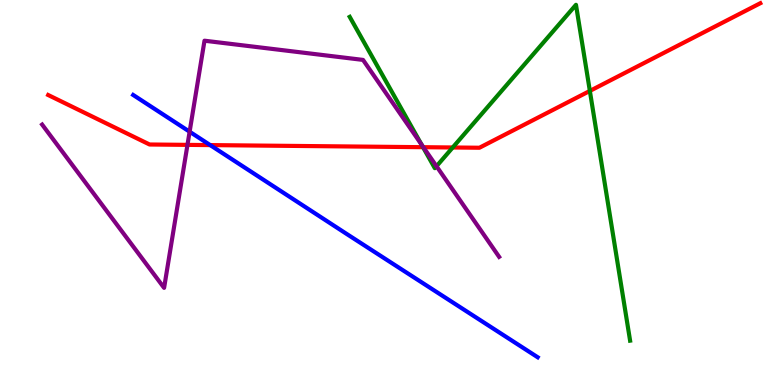[{'lines': ['blue', 'red'], 'intersections': [{'x': 2.71, 'y': 6.23}]}, {'lines': ['green', 'red'], 'intersections': [{'x': 5.46, 'y': 6.18}, {'x': 5.84, 'y': 6.17}, {'x': 7.61, 'y': 7.64}]}, {'lines': ['purple', 'red'], 'intersections': [{'x': 2.42, 'y': 6.24}, {'x': 5.46, 'y': 6.18}]}, {'lines': ['blue', 'green'], 'intersections': []}, {'lines': ['blue', 'purple'], 'intersections': [{'x': 2.45, 'y': 6.58}]}, {'lines': ['green', 'purple'], 'intersections': [{'x': 5.44, 'y': 6.25}, {'x': 5.63, 'y': 5.68}]}]